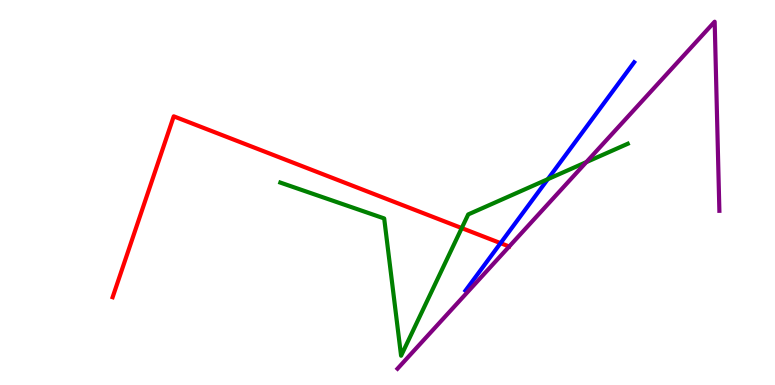[{'lines': ['blue', 'red'], 'intersections': [{'x': 6.46, 'y': 3.68}]}, {'lines': ['green', 'red'], 'intersections': [{'x': 5.96, 'y': 4.08}]}, {'lines': ['purple', 'red'], 'intersections': []}, {'lines': ['blue', 'green'], 'intersections': [{'x': 7.07, 'y': 5.35}]}, {'lines': ['blue', 'purple'], 'intersections': []}, {'lines': ['green', 'purple'], 'intersections': [{'x': 7.57, 'y': 5.79}]}]